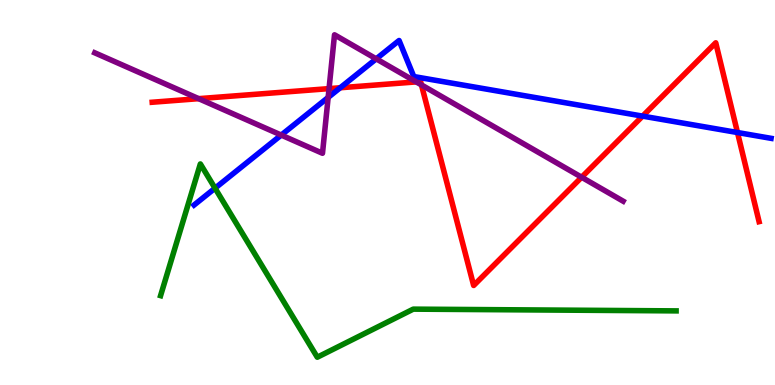[{'lines': ['blue', 'red'], 'intersections': [{'x': 4.39, 'y': 7.72}, {'x': 8.29, 'y': 6.98}, {'x': 9.52, 'y': 6.56}]}, {'lines': ['green', 'red'], 'intersections': []}, {'lines': ['purple', 'red'], 'intersections': [{'x': 2.56, 'y': 7.44}, {'x': 4.25, 'y': 7.7}, {'x': 5.37, 'y': 7.87}, {'x': 5.44, 'y': 7.79}, {'x': 7.5, 'y': 5.4}]}, {'lines': ['blue', 'green'], 'intersections': [{'x': 2.77, 'y': 5.11}]}, {'lines': ['blue', 'purple'], 'intersections': [{'x': 3.63, 'y': 6.49}, {'x': 4.23, 'y': 7.47}, {'x': 4.85, 'y': 8.47}]}, {'lines': ['green', 'purple'], 'intersections': []}]